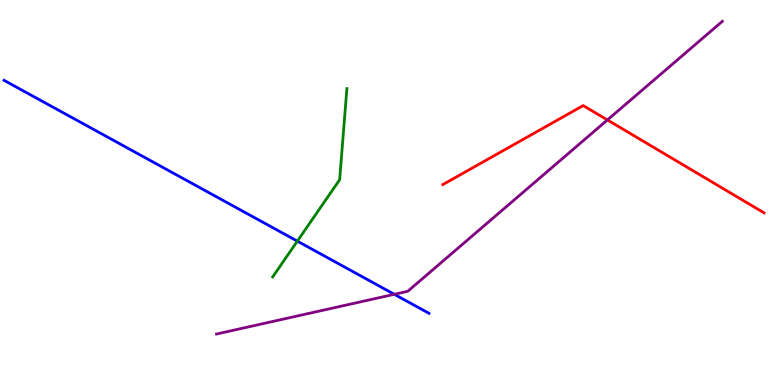[{'lines': ['blue', 'red'], 'intersections': []}, {'lines': ['green', 'red'], 'intersections': []}, {'lines': ['purple', 'red'], 'intersections': [{'x': 7.84, 'y': 6.88}]}, {'lines': ['blue', 'green'], 'intersections': [{'x': 3.84, 'y': 3.74}]}, {'lines': ['blue', 'purple'], 'intersections': [{'x': 5.09, 'y': 2.36}]}, {'lines': ['green', 'purple'], 'intersections': []}]